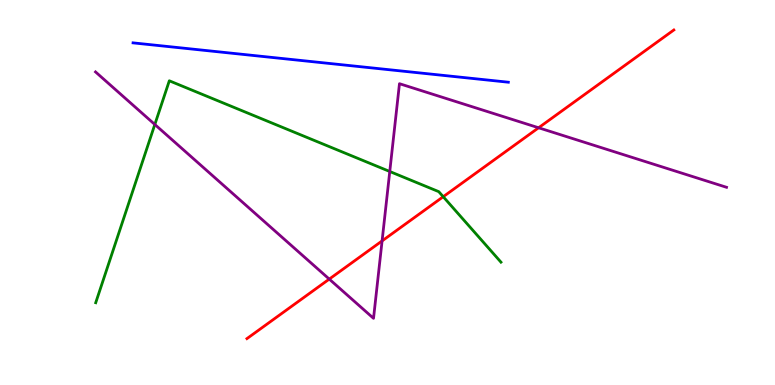[{'lines': ['blue', 'red'], 'intersections': []}, {'lines': ['green', 'red'], 'intersections': [{'x': 5.72, 'y': 4.89}]}, {'lines': ['purple', 'red'], 'intersections': [{'x': 4.25, 'y': 2.75}, {'x': 4.93, 'y': 3.74}, {'x': 6.95, 'y': 6.68}]}, {'lines': ['blue', 'green'], 'intersections': []}, {'lines': ['blue', 'purple'], 'intersections': []}, {'lines': ['green', 'purple'], 'intersections': [{'x': 2.0, 'y': 6.77}, {'x': 5.03, 'y': 5.55}]}]